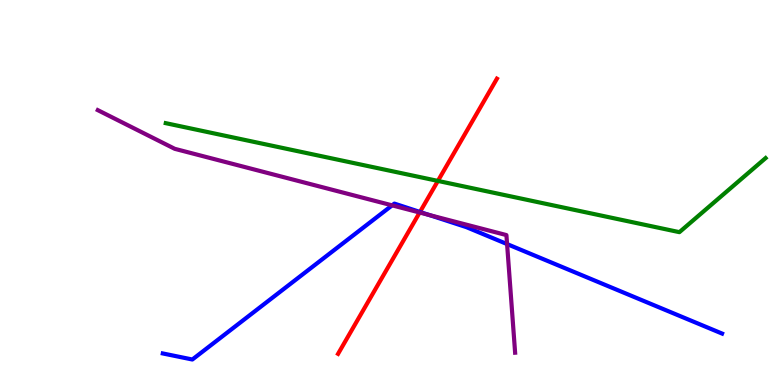[{'lines': ['blue', 'red'], 'intersections': [{'x': 5.42, 'y': 4.49}]}, {'lines': ['green', 'red'], 'intersections': [{'x': 5.65, 'y': 5.3}]}, {'lines': ['purple', 'red'], 'intersections': [{'x': 5.41, 'y': 4.48}]}, {'lines': ['blue', 'green'], 'intersections': []}, {'lines': ['blue', 'purple'], 'intersections': [{'x': 5.06, 'y': 4.67}, {'x': 5.54, 'y': 4.41}, {'x': 6.54, 'y': 3.66}]}, {'lines': ['green', 'purple'], 'intersections': []}]